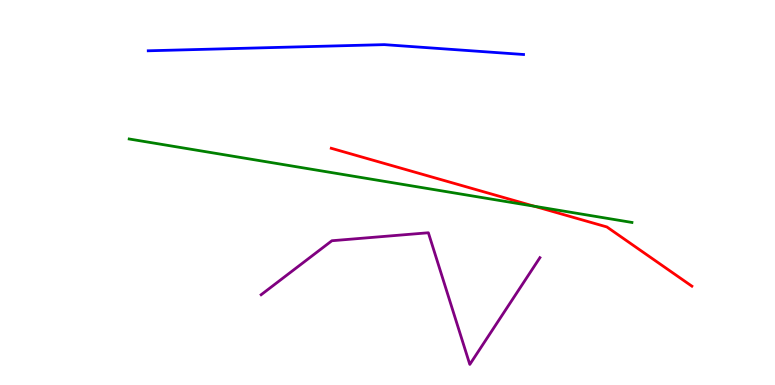[{'lines': ['blue', 'red'], 'intersections': []}, {'lines': ['green', 'red'], 'intersections': [{'x': 6.89, 'y': 4.64}]}, {'lines': ['purple', 'red'], 'intersections': []}, {'lines': ['blue', 'green'], 'intersections': []}, {'lines': ['blue', 'purple'], 'intersections': []}, {'lines': ['green', 'purple'], 'intersections': []}]